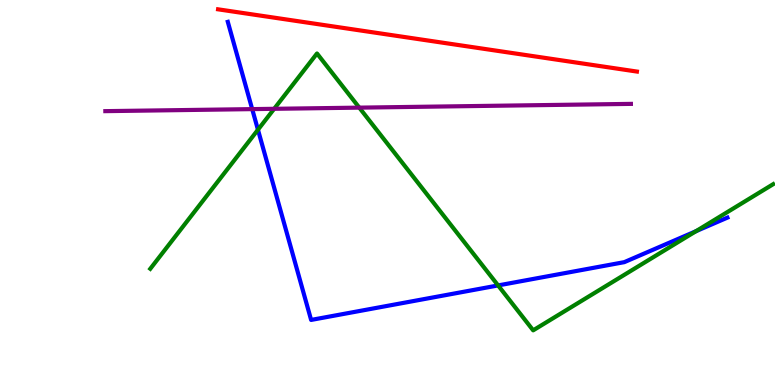[{'lines': ['blue', 'red'], 'intersections': []}, {'lines': ['green', 'red'], 'intersections': []}, {'lines': ['purple', 'red'], 'intersections': []}, {'lines': ['blue', 'green'], 'intersections': [{'x': 3.33, 'y': 6.63}, {'x': 6.43, 'y': 2.59}, {'x': 8.98, 'y': 3.99}]}, {'lines': ['blue', 'purple'], 'intersections': [{'x': 3.25, 'y': 7.17}]}, {'lines': ['green', 'purple'], 'intersections': [{'x': 3.54, 'y': 7.17}, {'x': 4.64, 'y': 7.2}]}]